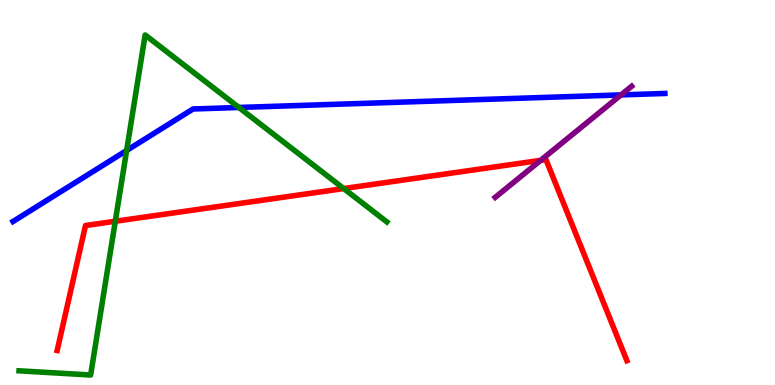[{'lines': ['blue', 'red'], 'intersections': []}, {'lines': ['green', 'red'], 'intersections': [{'x': 1.49, 'y': 4.25}, {'x': 4.44, 'y': 5.1}]}, {'lines': ['purple', 'red'], 'intersections': [{'x': 6.98, 'y': 5.83}]}, {'lines': ['blue', 'green'], 'intersections': [{'x': 1.63, 'y': 6.09}, {'x': 3.08, 'y': 7.21}]}, {'lines': ['blue', 'purple'], 'intersections': [{'x': 8.01, 'y': 7.53}]}, {'lines': ['green', 'purple'], 'intersections': []}]